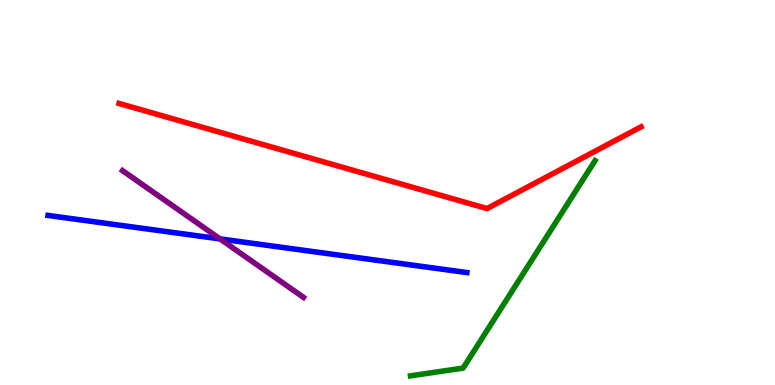[{'lines': ['blue', 'red'], 'intersections': []}, {'lines': ['green', 'red'], 'intersections': []}, {'lines': ['purple', 'red'], 'intersections': []}, {'lines': ['blue', 'green'], 'intersections': []}, {'lines': ['blue', 'purple'], 'intersections': [{'x': 2.84, 'y': 3.79}]}, {'lines': ['green', 'purple'], 'intersections': []}]